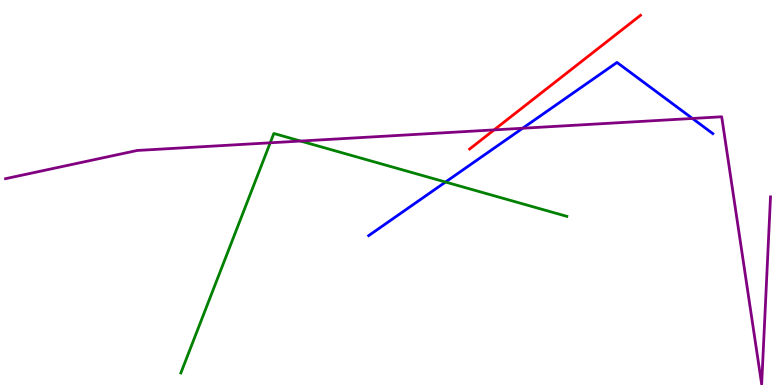[{'lines': ['blue', 'red'], 'intersections': []}, {'lines': ['green', 'red'], 'intersections': []}, {'lines': ['purple', 'red'], 'intersections': [{'x': 6.38, 'y': 6.63}]}, {'lines': ['blue', 'green'], 'intersections': [{'x': 5.75, 'y': 5.27}]}, {'lines': ['blue', 'purple'], 'intersections': [{'x': 6.74, 'y': 6.67}, {'x': 8.93, 'y': 6.92}]}, {'lines': ['green', 'purple'], 'intersections': [{'x': 3.49, 'y': 6.29}, {'x': 3.88, 'y': 6.34}]}]